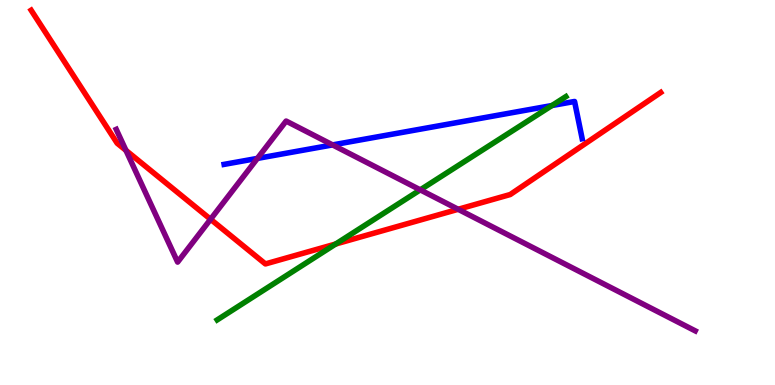[{'lines': ['blue', 'red'], 'intersections': []}, {'lines': ['green', 'red'], 'intersections': [{'x': 4.33, 'y': 3.66}]}, {'lines': ['purple', 'red'], 'intersections': [{'x': 1.63, 'y': 6.09}, {'x': 2.72, 'y': 4.3}, {'x': 5.91, 'y': 4.56}]}, {'lines': ['blue', 'green'], 'intersections': [{'x': 7.12, 'y': 7.26}]}, {'lines': ['blue', 'purple'], 'intersections': [{'x': 3.32, 'y': 5.89}, {'x': 4.29, 'y': 6.24}]}, {'lines': ['green', 'purple'], 'intersections': [{'x': 5.42, 'y': 5.07}]}]